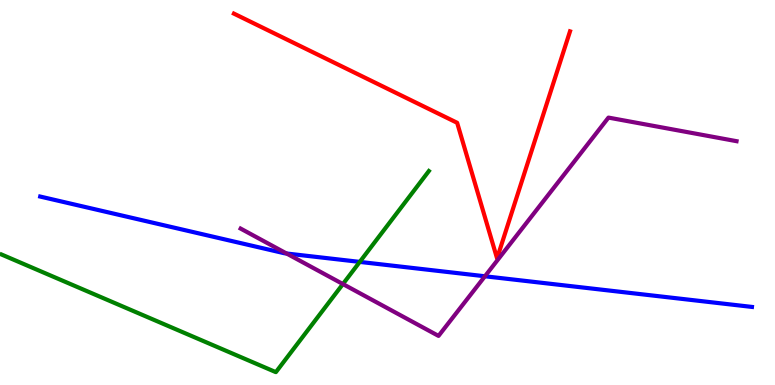[{'lines': ['blue', 'red'], 'intersections': []}, {'lines': ['green', 'red'], 'intersections': []}, {'lines': ['purple', 'red'], 'intersections': []}, {'lines': ['blue', 'green'], 'intersections': [{'x': 4.64, 'y': 3.2}]}, {'lines': ['blue', 'purple'], 'intersections': [{'x': 3.7, 'y': 3.42}, {'x': 6.26, 'y': 2.82}]}, {'lines': ['green', 'purple'], 'intersections': [{'x': 4.42, 'y': 2.62}]}]